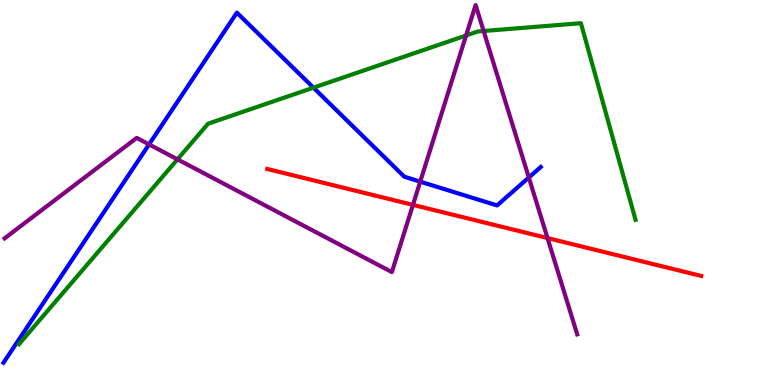[{'lines': ['blue', 'red'], 'intersections': []}, {'lines': ['green', 'red'], 'intersections': []}, {'lines': ['purple', 'red'], 'intersections': [{'x': 5.33, 'y': 4.68}, {'x': 7.06, 'y': 3.82}]}, {'lines': ['blue', 'green'], 'intersections': [{'x': 4.04, 'y': 7.72}]}, {'lines': ['blue', 'purple'], 'intersections': [{'x': 1.92, 'y': 6.25}, {'x': 5.42, 'y': 5.28}, {'x': 6.82, 'y': 5.39}]}, {'lines': ['green', 'purple'], 'intersections': [{'x': 2.29, 'y': 5.86}, {'x': 6.01, 'y': 9.08}, {'x': 6.24, 'y': 9.19}]}]